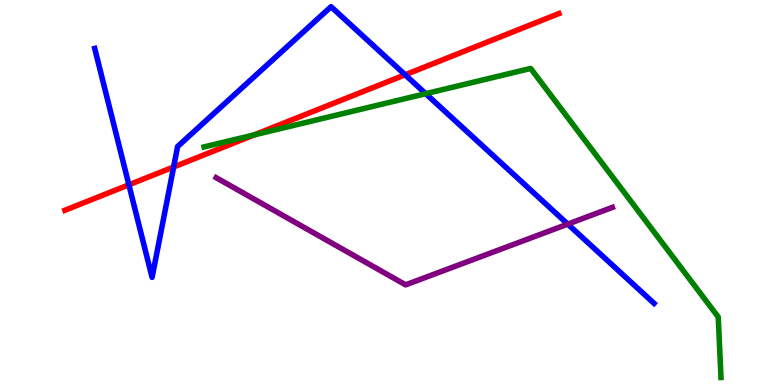[{'lines': ['blue', 'red'], 'intersections': [{'x': 1.66, 'y': 5.2}, {'x': 2.24, 'y': 5.66}, {'x': 5.23, 'y': 8.06}]}, {'lines': ['green', 'red'], 'intersections': [{'x': 3.28, 'y': 6.5}]}, {'lines': ['purple', 'red'], 'intersections': []}, {'lines': ['blue', 'green'], 'intersections': [{'x': 5.49, 'y': 7.57}]}, {'lines': ['blue', 'purple'], 'intersections': [{'x': 7.33, 'y': 4.18}]}, {'lines': ['green', 'purple'], 'intersections': []}]